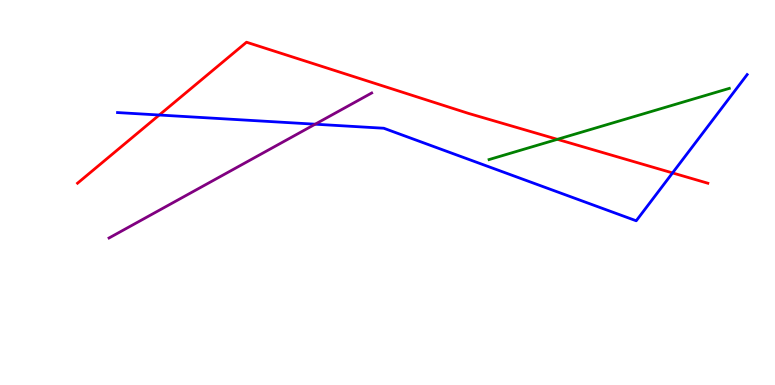[{'lines': ['blue', 'red'], 'intersections': [{'x': 2.05, 'y': 7.01}, {'x': 8.68, 'y': 5.51}]}, {'lines': ['green', 'red'], 'intersections': [{'x': 7.19, 'y': 6.38}]}, {'lines': ['purple', 'red'], 'intersections': []}, {'lines': ['blue', 'green'], 'intersections': []}, {'lines': ['blue', 'purple'], 'intersections': [{'x': 4.07, 'y': 6.77}]}, {'lines': ['green', 'purple'], 'intersections': []}]